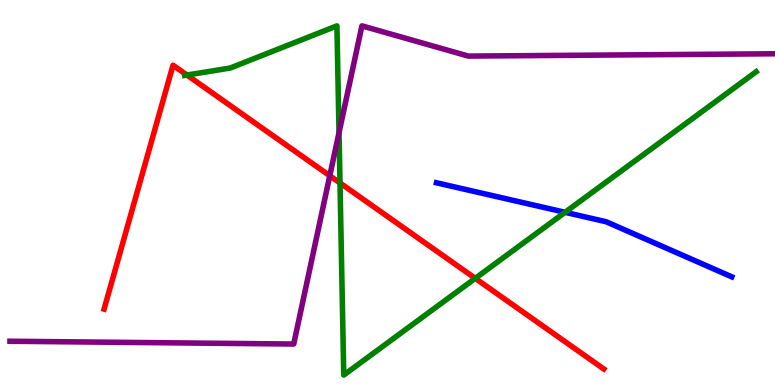[{'lines': ['blue', 'red'], 'intersections': []}, {'lines': ['green', 'red'], 'intersections': [{'x': 2.41, 'y': 8.05}, {'x': 4.39, 'y': 5.25}, {'x': 6.13, 'y': 2.77}]}, {'lines': ['purple', 'red'], 'intersections': [{'x': 4.26, 'y': 5.43}]}, {'lines': ['blue', 'green'], 'intersections': [{'x': 7.29, 'y': 4.49}]}, {'lines': ['blue', 'purple'], 'intersections': []}, {'lines': ['green', 'purple'], 'intersections': [{'x': 4.37, 'y': 6.55}]}]